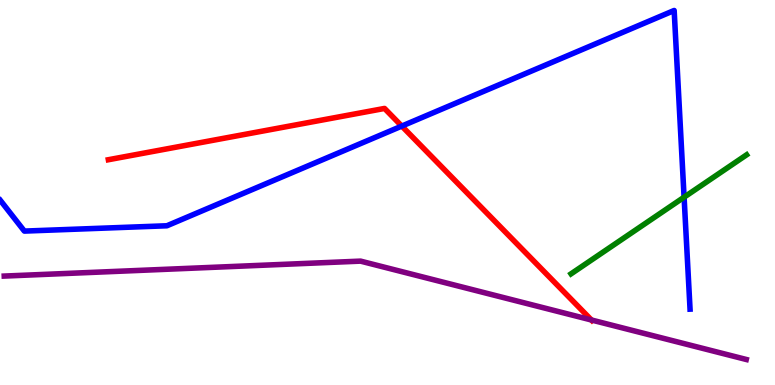[{'lines': ['blue', 'red'], 'intersections': [{'x': 5.18, 'y': 6.73}]}, {'lines': ['green', 'red'], 'intersections': []}, {'lines': ['purple', 'red'], 'intersections': [{'x': 7.63, 'y': 1.69}]}, {'lines': ['blue', 'green'], 'intersections': [{'x': 8.83, 'y': 4.88}]}, {'lines': ['blue', 'purple'], 'intersections': []}, {'lines': ['green', 'purple'], 'intersections': []}]